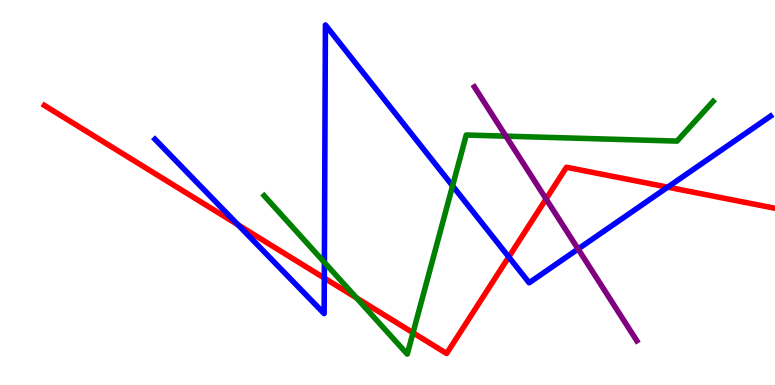[{'lines': ['blue', 'red'], 'intersections': [{'x': 3.07, 'y': 4.16}, {'x': 4.18, 'y': 2.78}, {'x': 6.56, 'y': 3.33}, {'x': 8.62, 'y': 5.14}]}, {'lines': ['green', 'red'], 'intersections': [{'x': 4.6, 'y': 2.26}, {'x': 5.33, 'y': 1.36}]}, {'lines': ['purple', 'red'], 'intersections': [{'x': 7.05, 'y': 4.83}]}, {'lines': ['blue', 'green'], 'intersections': [{'x': 4.19, 'y': 3.19}, {'x': 5.84, 'y': 5.17}]}, {'lines': ['blue', 'purple'], 'intersections': [{'x': 7.46, 'y': 3.53}]}, {'lines': ['green', 'purple'], 'intersections': [{'x': 6.53, 'y': 6.46}]}]